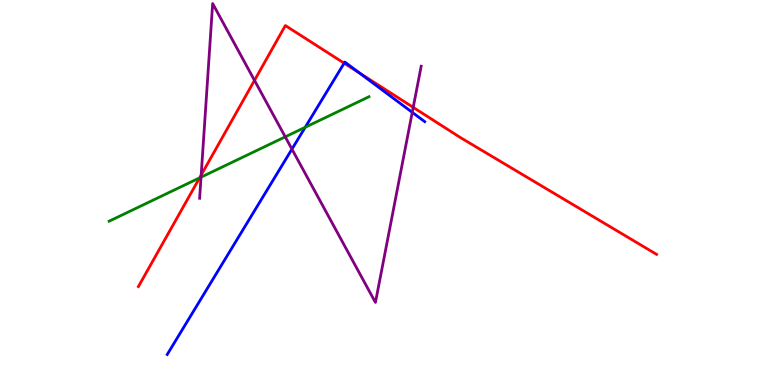[{'lines': ['blue', 'red'], 'intersections': [{'x': 4.44, 'y': 8.36}, {'x': 4.64, 'y': 8.11}]}, {'lines': ['green', 'red'], 'intersections': [{'x': 2.58, 'y': 5.38}]}, {'lines': ['purple', 'red'], 'intersections': [{'x': 2.6, 'y': 5.45}, {'x': 3.28, 'y': 7.91}, {'x': 5.33, 'y': 7.21}]}, {'lines': ['blue', 'green'], 'intersections': [{'x': 3.94, 'y': 6.69}]}, {'lines': ['blue', 'purple'], 'intersections': [{'x': 3.77, 'y': 6.13}, {'x': 5.32, 'y': 7.08}]}, {'lines': ['green', 'purple'], 'intersections': [{'x': 2.59, 'y': 5.4}, {'x': 3.68, 'y': 6.45}]}]